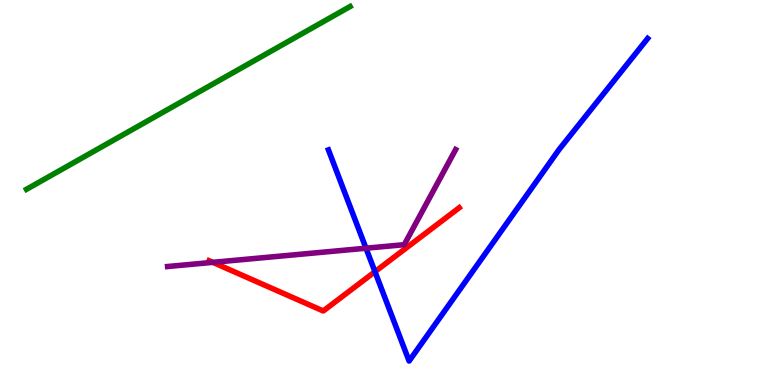[{'lines': ['blue', 'red'], 'intersections': [{'x': 4.84, 'y': 2.94}]}, {'lines': ['green', 'red'], 'intersections': []}, {'lines': ['purple', 'red'], 'intersections': [{'x': 2.75, 'y': 3.19}]}, {'lines': ['blue', 'green'], 'intersections': []}, {'lines': ['blue', 'purple'], 'intersections': [{'x': 4.72, 'y': 3.55}]}, {'lines': ['green', 'purple'], 'intersections': []}]